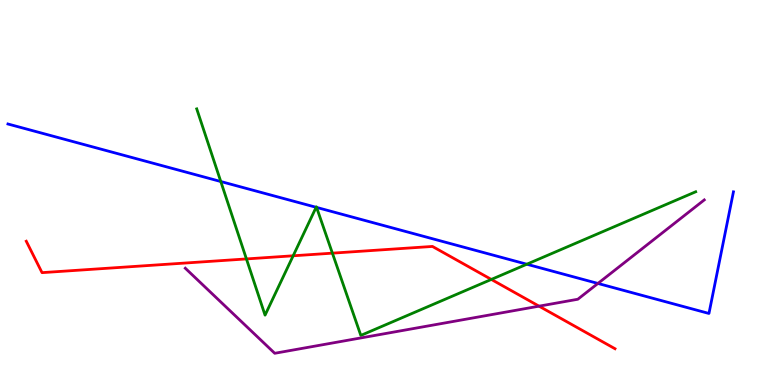[{'lines': ['blue', 'red'], 'intersections': []}, {'lines': ['green', 'red'], 'intersections': [{'x': 3.18, 'y': 3.27}, {'x': 3.78, 'y': 3.36}, {'x': 4.29, 'y': 3.42}, {'x': 6.34, 'y': 2.74}]}, {'lines': ['purple', 'red'], 'intersections': [{'x': 6.96, 'y': 2.05}]}, {'lines': ['blue', 'green'], 'intersections': [{'x': 2.85, 'y': 5.29}, {'x': 4.08, 'y': 4.62}, {'x': 4.08, 'y': 4.61}, {'x': 6.8, 'y': 3.14}]}, {'lines': ['blue', 'purple'], 'intersections': [{'x': 7.72, 'y': 2.64}]}, {'lines': ['green', 'purple'], 'intersections': []}]